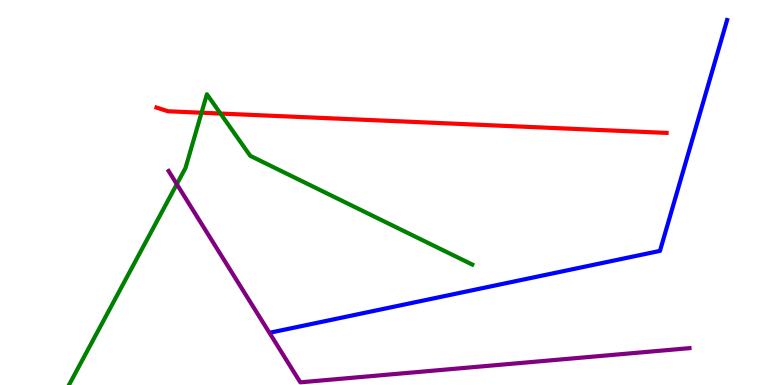[{'lines': ['blue', 'red'], 'intersections': []}, {'lines': ['green', 'red'], 'intersections': [{'x': 2.6, 'y': 7.07}, {'x': 2.84, 'y': 7.05}]}, {'lines': ['purple', 'red'], 'intersections': []}, {'lines': ['blue', 'green'], 'intersections': []}, {'lines': ['blue', 'purple'], 'intersections': []}, {'lines': ['green', 'purple'], 'intersections': [{'x': 2.28, 'y': 5.22}]}]